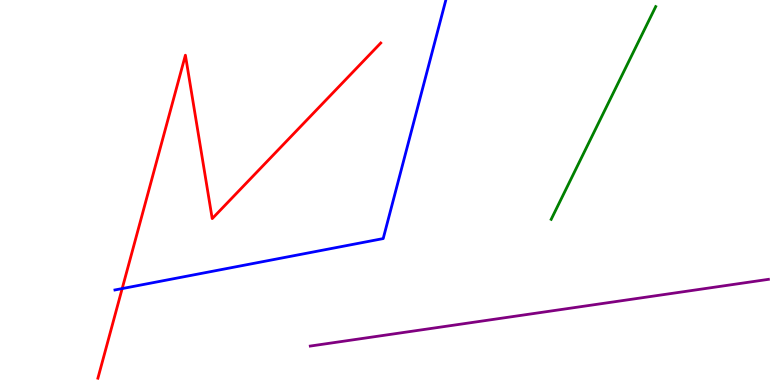[{'lines': ['blue', 'red'], 'intersections': [{'x': 1.58, 'y': 2.5}]}, {'lines': ['green', 'red'], 'intersections': []}, {'lines': ['purple', 'red'], 'intersections': []}, {'lines': ['blue', 'green'], 'intersections': []}, {'lines': ['blue', 'purple'], 'intersections': []}, {'lines': ['green', 'purple'], 'intersections': []}]